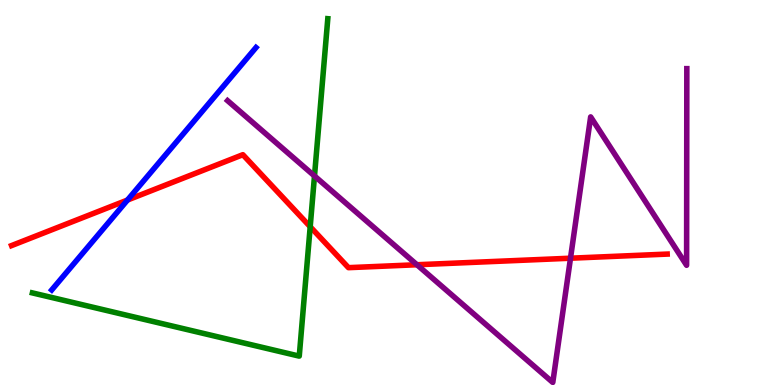[{'lines': ['blue', 'red'], 'intersections': [{'x': 1.65, 'y': 4.8}]}, {'lines': ['green', 'red'], 'intersections': [{'x': 4.0, 'y': 4.11}]}, {'lines': ['purple', 'red'], 'intersections': [{'x': 5.38, 'y': 3.12}, {'x': 7.36, 'y': 3.29}]}, {'lines': ['blue', 'green'], 'intersections': []}, {'lines': ['blue', 'purple'], 'intersections': []}, {'lines': ['green', 'purple'], 'intersections': [{'x': 4.06, 'y': 5.43}]}]